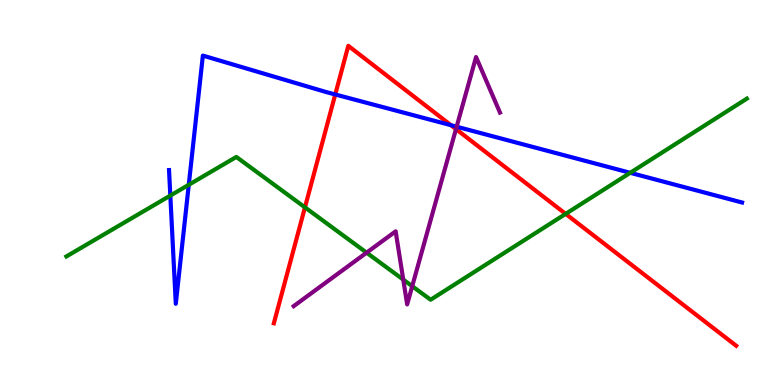[{'lines': ['blue', 'red'], 'intersections': [{'x': 4.33, 'y': 7.55}, {'x': 5.82, 'y': 6.75}]}, {'lines': ['green', 'red'], 'intersections': [{'x': 3.93, 'y': 4.61}, {'x': 7.3, 'y': 4.44}]}, {'lines': ['purple', 'red'], 'intersections': [{'x': 5.88, 'y': 6.65}]}, {'lines': ['blue', 'green'], 'intersections': [{'x': 2.2, 'y': 4.92}, {'x': 2.44, 'y': 5.2}, {'x': 8.13, 'y': 5.51}]}, {'lines': ['blue', 'purple'], 'intersections': [{'x': 5.89, 'y': 6.71}]}, {'lines': ['green', 'purple'], 'intersections': [{'x': 4.73, 'y': 3.44}, {'x': 5.2, 'y': 2.74}, {'x': 5.32, 'y': 2.57}]}]